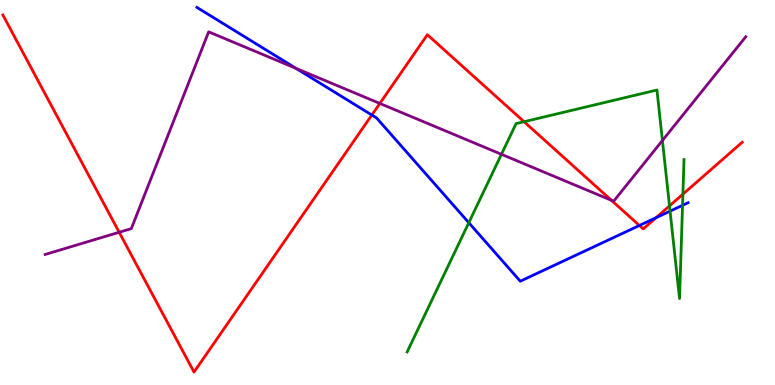[{'lines': ['blue', 'red'], 'intersections': [{'x': 4.8, 'y': 7.01}, {'x': 8.25, 'y': 4.14}, {'x': 8.47, 'y': 4.35}]}, {'lines': ['green', 'red'], 'intersections': [{'x': 6.76, 'y': 6.84}, {'x': 8.64, 'y': 4.65}, {'x': 8.81, 'y': 4.96}]}, {'lines': ['purple', 'red'], 'intersections': [{'x': 1.54, 'y': 3.97}, {'x': 4.9, 'y': 7.31}, {'x': 7.89, 'y': 4.8}]}, {'lines': ['blue', 'green'], 'intersections': [{'x': 6.05, 'y': 4.22}, {'x': 8.65, 'y': 4.52}, {'x': 8.81, 'y': 4.67}]}, {'lines': ['blue', 'purple'], 'intersections': [{'x': 3.82, 'y': 8.22}]}, {'lines': ['green', 'purple'], 'intersections': [{'x': 6.47, 'y': 5.99}, {'x': 8.55, 'y': 6.35}]}]